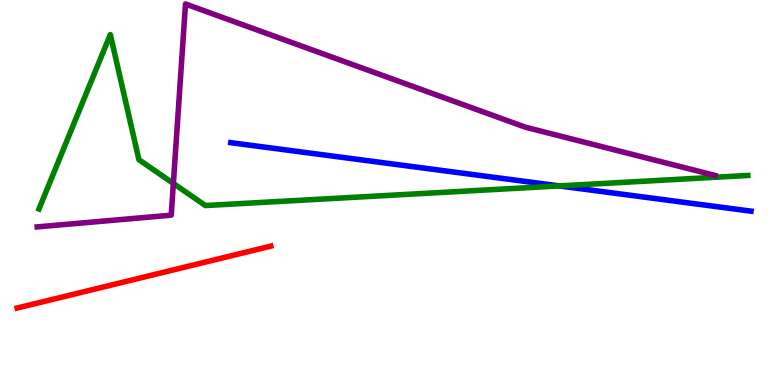[{'lines': ['blue', 'red'], 'intersections': []}, {'lines': ['green', 'red'], 'intersections': []}, {'lines': ['purple', 'red'], 'intersections': []}, {'lines': ['blue', 'green'], 'intersections': [{'x': 7.22, 'y': 5.17}]}, {'lines': ['blue', 'purple'], 'intersections': []}, {'lines': ['green', 'purple'], 'intersections': [{'x': 2.24, 'y': 5.24}]}]